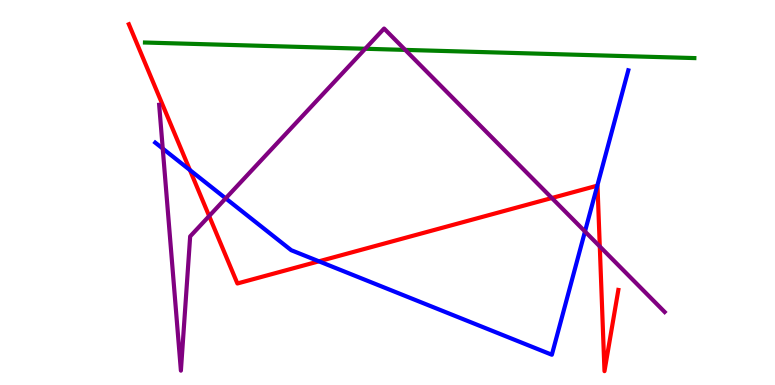[{'lines': ['blue', 'red'], 'intersections': [{'x': 2.45, 'y': 5.58}, {'x': 4.12, 'y': 3.21}, {'x': 7.71, 'y': 5.18}]}, {'lines': ['green', 'red'], 'intersections': []}, {'lines': ['purple', 'red'], 'intersections': [{'x': 2.7, 'y': 4.39}, {'x': 7.12, 'y': 4.86}, {'x': 7.74, 'y': 3.6}]}, {'lines': ['blue', 'green'], 'intersections': []}, {'lines': ['blue', 'purple'], 'intersections': [{'x': 2.1, 'y': 6.14}, {'x': 2.91, 'y': 4.85}, {'x': 7.55, 'y': 3.99}]}, {'lines': ['green', 'purple'], 'intersections': [{'x': 4.71, 'y': 8.73}, {'x': 5.23, 'y': 8.7}]}]